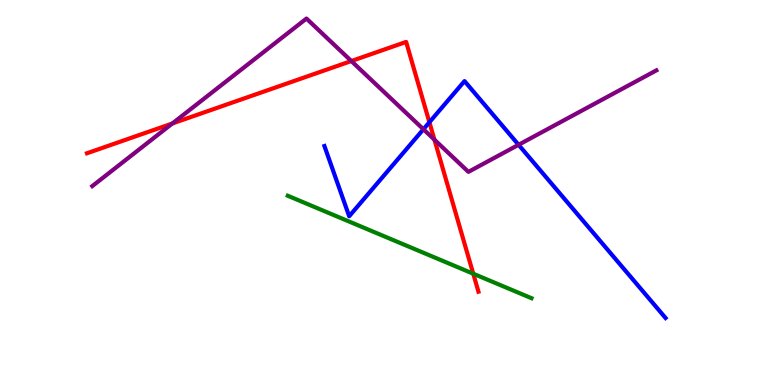[{'lines': ['blue', 'red'], 'intersections': [{'x': 5.54, 'y': 6.82}]}, {'lines': ['green', 'red'], 'intersections': [{'x': 6.11, 'y': 2.89}]}, {'lines': ['purple', 'red'], 'intersections': [{'x': 2.22, 'y': 6.79}, {'x': 4.53, 'y': 8.41}, {'x': 5.61, 'y': 6.37}]}, {'lines': ['blue', 'green'], 'intersections': []}, {'lines': ['blue', 'purple'], 'intersections': [{'x': 5.46, 'y': 6.64}, {'x': 6.69, 'y': 6.24}]}, {'lines': ['green', 'purple'], 'intersections': []}]